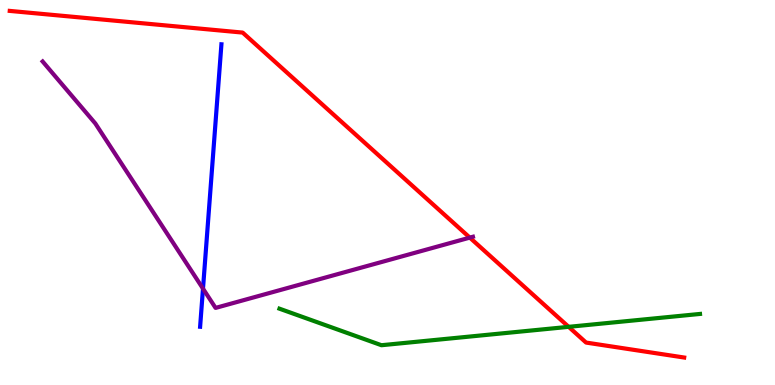[{'lines': ['blue', 'red'], 'intersections': []}, {'lines': ['green', 'red'], 'intersections': [{'x': 7.34, 'y': 1.51}]}, {'lines': ['purple', 'red'], 'intersections': [{'x': 6.06, 'y': 3.83}]}, {'lines': ['blue', 'green'], 'intersections': []}, {'lines': ['blue', 'purple'], 'intersections': [{'x': 2.62, 'y': 2.5}]}, {'lines': ['green', 'purple'], 'intersections': []}]